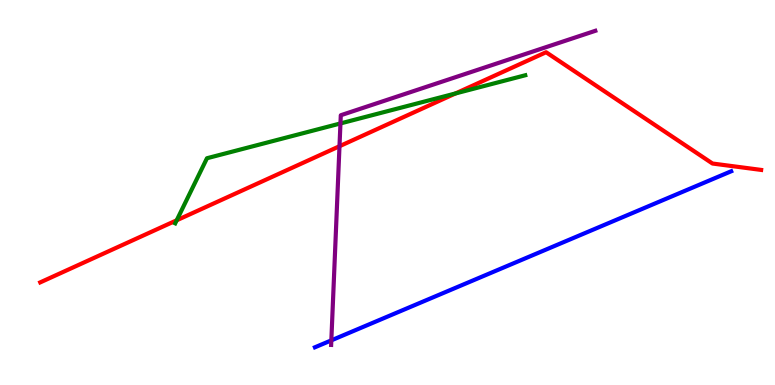[{'lines': ['blue', 'red'], 'intersections': []}, {'lines': ['green', 'red'], 'intersections': [{'x': 2.28, 'y': 4.28}, {'x': 5.88, 'y': 7.57}]}, {'lines': ['purple', 'red'], 'intersections': [{'x': 4.38, 'y': 6.2}]}, {'lines': ['blue', 'green'], 'intersections': []}, {'lines': ['blue', 'purple'], 'intersections': [{'x': 4.28, 'y': 1.16}]}, {'lines': ['green', 'purple'], 'intersections': [{'x': 4.39, 'y': 6.79}]}]